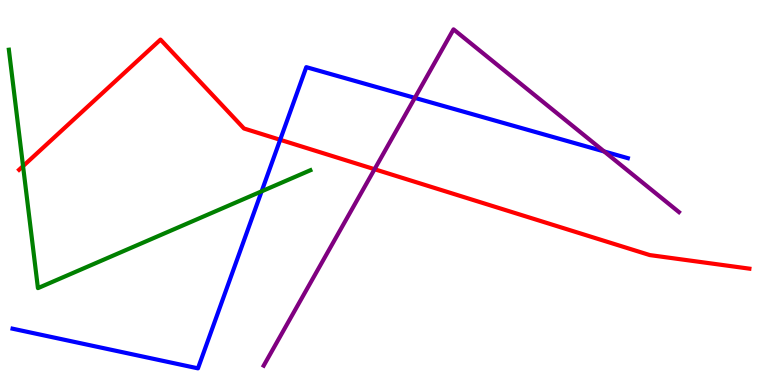[{'lines': ['blue', 'red'], 'intersections': [{'x': 3.62, 'y': 6.37}]}, {'lines': ['green', 'red'], 'intersections': [{'x': 0.297, 'y': 5.69}]}, {'lines': ['purple', 'red'], 'intersections': [{'x': 4.83, 'y': 5.6}]}, {'lines': ['blue', 'green'], 'intersections': [{'x': 3.38, 'y': 5.03}]}, {'lines': ['blue', 'purple'], 'intersections': [{'x': 5.35, 'y': 7.46}, {'x': 7.8, 'y': 6.07}]}, {'lines': ['green', 'purple'], 'intersections': []}]